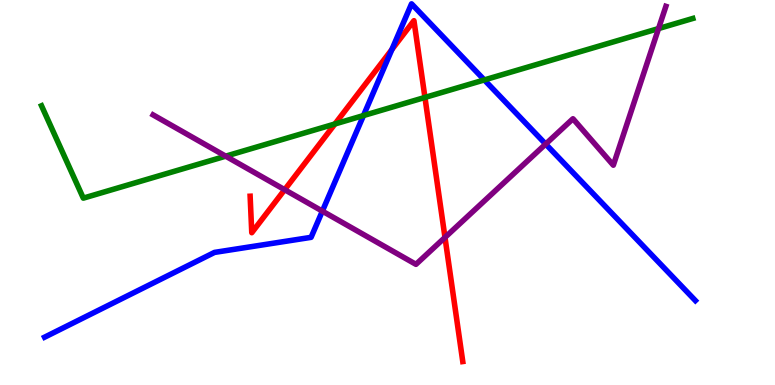[{'lines': ['blue', 'red'], 'intersections': [{'x': 5.06, 'y': 8.72}]}, {'lines': ['green', 'red'], 'intersections': [{'x': 4.32, 'y': 6.78}, {'x': 5.48, 'y': 7.47}]}, {'lines': ['purple', 'red'], 'intersections': [{'x': 3.67, 'y': 5.07}, {'x': 5.74, 'y': 3.83}]}, {'lines': ['blue', 'green'], 'intersections': [{'x': 4.69, 'y': 7.0}, {'x': 6.25, 'y': 7.92}]}, {'lines': ['blue', 'purple'], 'intersections': [{'x': 4.16, 'y': 4.52}, {'x': 7.04, 'y': 6.26}]}, {'lines': ['green', 'purple'], 'intersections': [{'x': 2.91, 'y': 5.94}, {'x': 8.5, 'y': 9.26}]}]